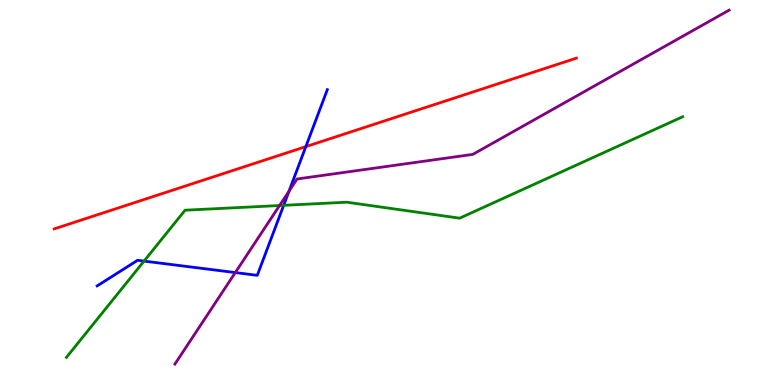[{'lines': ['blue', 'red'], 'intersections': [{'x': 3.95, 'y': 6.19}]}, {'lines': ['green', 'red'], 'intersections': []}, {'lines': ['purple', 'red'], 'intersections': []}, {'lines': ['blue', 'green'], 'intersections': [{'x': 1.86, 'y': 3.22}, {'x': 3.66, 'y': 4.67}]}, {'lines': ['blue', 'purple'], 'intersections': [{'x': 3.04, 'y': 2.92}, {'x': 3.73, 'y': 5.03}]}, {'lines': ['green', 'purple'], 'intersections': [{'x': 3.61, 'y': 4.66}]}]